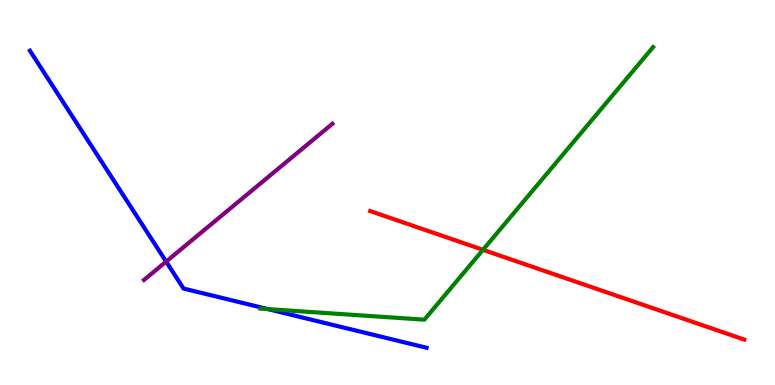[{'lines': ['blue', 'red'], 'intersections': []}, {'lines': ['green', 'red'], 'intersections': [{'x': 6.23, 'y': 3.51}]}, {'lines': ['purple', 'red'], 'intersections': []}, {'lines': ['blue', 'green'], 'intersections': [{'x': 3.46, 'y': 1.97}]}, {'lines': ['blue', 'purple'], 'intersections': [{'x': 2.14, 'y': 3.21}]}, {'lines': ['green', 'purple'], 'intersections': []}]